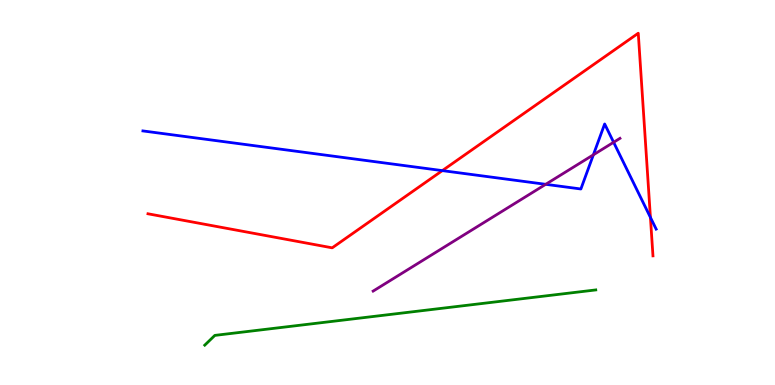[{'lines': ['blue', 'red'], 'intersections': [{'x': 5.71, 'y': 5.57}, {'x': 8.39, 'y': 4.35}]}, {'lines': ['green', 'red'], 'intersections': []}, {'lines': ['purple', 'red'], 'intersections': []}, {'lines': ['blue', 'green'], 'intersections': []}, {'lines': ['blue', 'purple'], 'intersections': [{'x': 7.04, 'y': 5.21}, {'x': 7.66, 'y': 5.98}, {'x': 7.92, 'y': 6.3}]}, {'lines': ['green', 'purple'], 'intersections': []}]